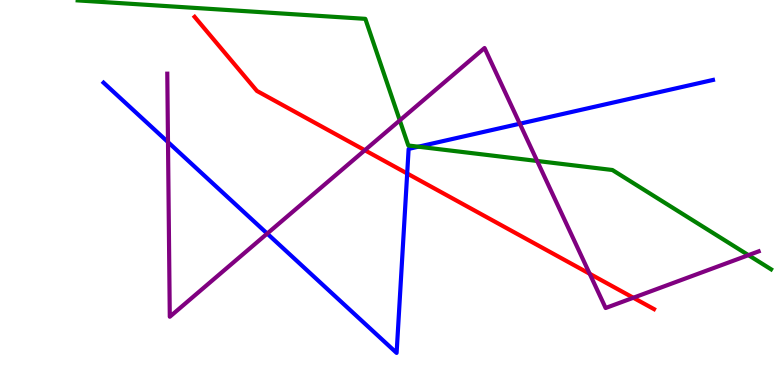[{'lines': ['blue', 'red'], 'intersections': [{'x': 5.25, 'y': 5.49}]}, {'lines': ['green', 'red'], 'intersections': []}, {'lines': ['purple', 'red'], 'intersections': [{'x': 4.71, 'y': 6.1}, {'x': 7.61, 'y': 2.89}, {'x': 8.17, 'y': 2.27}]}, {'lines': ['blue', 'green'], 'intersections': [{'x': 5.4, 'y': 6.19}]}, {'lines': ['blue', 'purple'], 'intersections': [{'x': 2.17, 'y': 6.31}, {'x': 3.45, 'y': 3.93}, {'x': 6.71, 'y': 6.79}]}, {'lines': ['green', 'purple'], 'intersections': [{'x': 5.16, 'y': 6.87}, {'x': 6.93, 'y': 5.82}, {'x': 9.66, 'y': 3.37}]}]